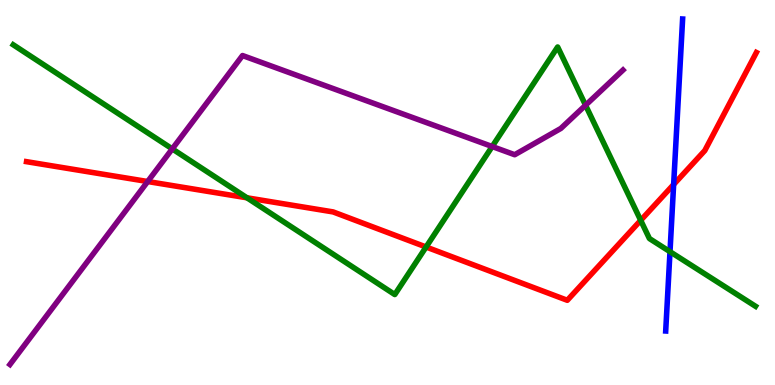[{'lines': ['blue', 'red'], 'intersections': [{'x': 8.69, 'y': 5.21}]}, {'lines': ['green', 'red'], 'intersections': [{'x': 3.19, 'y': 4.86}, {'x': 5.5, 'y': 3.58}, {'x': 8.27, 'y': 4.28}]}, {'lines': ['purple', 'red'], 'intersections': [{'x': 1.91, 'y': 5.29}]}, {'lines': ['blue', 'green'], 'intersections': [{'x': 8.65, 'y': 3.46}]}, {'lines': ['blue', 'purple'], 'intersections': []}, {'lines': ['green', 'purple'], 'intersections': [{'x': 2.22, 'y': 6.13}, {'x': 6.35, 'y': 6.19}, {'x': 7.56, 'y': 7.27}]}]